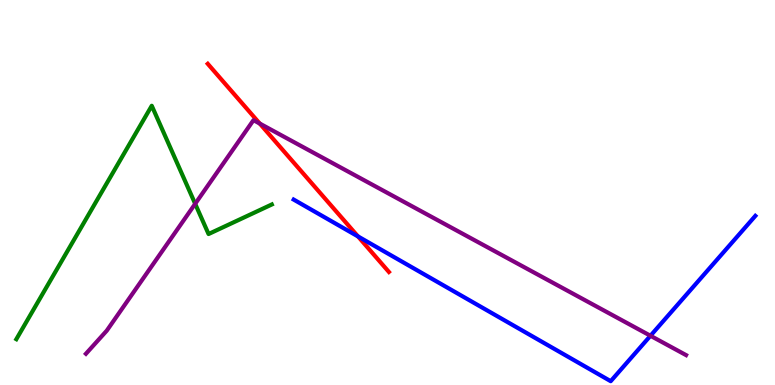[{'lines': ['blue', 'red'], 'intersections': [{'x': 4.62, 'y': 3.86}]}, {'lines': ['green', 'red'], 'intersections': []}, {'lines': ['purple', 'red'], 'intersections': [{'x': 3.35, 'y': 6.79}]}, {'lines': ['blue', 'green'], 'intersections': []}, {'lines': ['blue', 'purple'], 'intersections': [{'x': 8.39, 'y': 1.28}]}, {'lines': ['green', 'purple'], 'intersections': [{'x': 2.52, 'y': 4.71}]}]